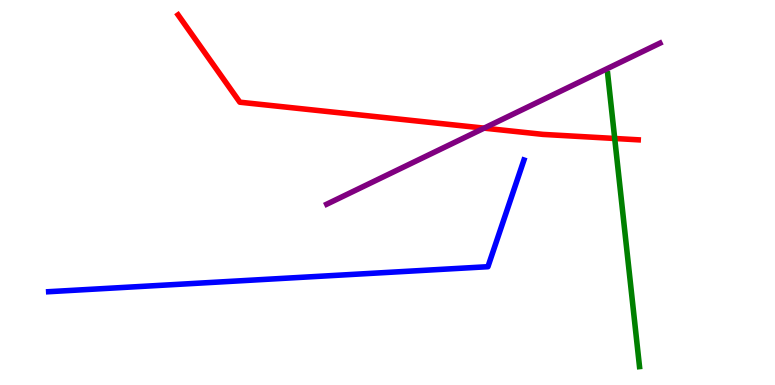[{'lines': ['blue', 'red'], 'intersections': []}, {'lines': ['green', 'red'], 'intersections': [{'x': 7.93, 'y': 6.4}]}, {'lines': ['purple', 'red'], 'intersections': [{'x': 6.25, 'y': 6.67}]}, {'lines': ['blue', 'green'], 'intersections': []}, {'lines': ['blue', 'purple'], 'intersections': []}, {'lines': ['green', 'purple'], 'intersections': []}]